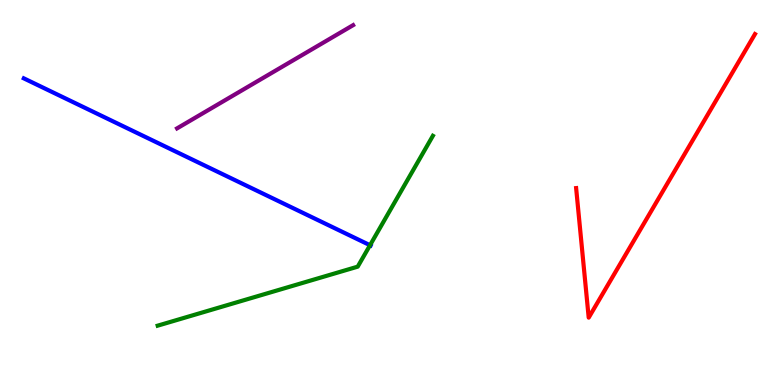[{'lines': ['blue', 'red'], 'intersections': []}, {'lines': ['green', 'red'], 'intersections': []}, {'lines': ['purple', 'red'], 'intersections': []}, {'lines': ['blue', 'green'], 'intersections': [{'x': 4.77, 'y': 3.63}]}, {'lines': ['blue', 'purple'], 'intersections': []}, {'lines': ['green', 'purple'], 'intersections': []}]